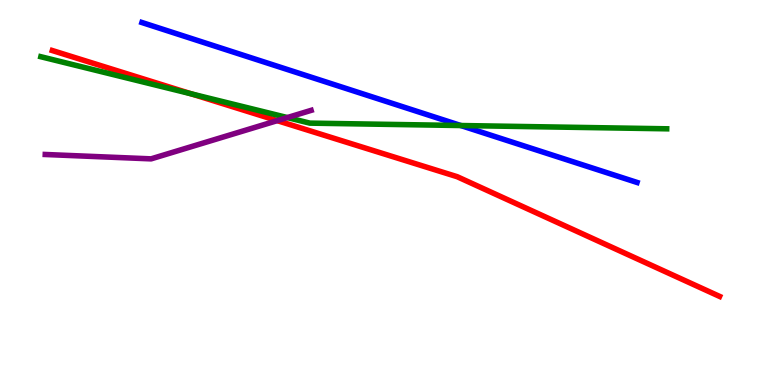[{'lines': ['blue', 'red'], 'intersections': []}, {'lines': ['green', 'red'], 'intersections': [{'x': 2.47, 'y': 7.56}]}, {'lines': ['purple', 'red'], 'intersections': [{'x': 3.58, 'y': 6.87}]}, {'lines': ['blue', 'green'], 'intersections': [{'x': 5.95, 'y': 6.74}]}, {'lines': ['blue', 'purple'], 'intersections': []}, {'lines': ['green', 'purple'], 'intersections': [{'x': 3.71, 'y': 6.95}]}]